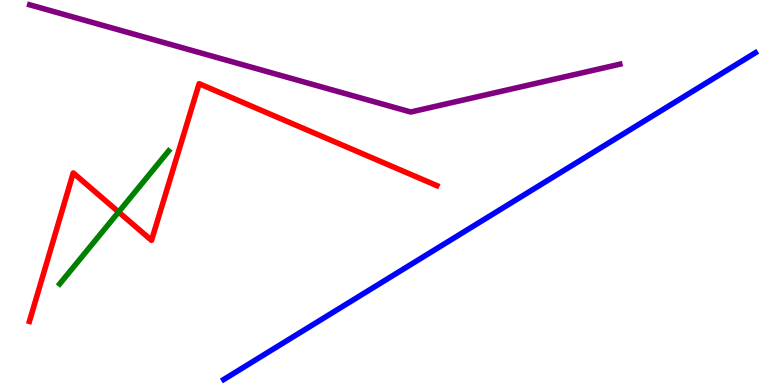[{'lines': ['blue', 'red'], 'intersections': []}, {'lines': ['green', 'red'], 'intersections': [{'x': 1.53, 'y': 4.49}]}, {'lines': ['purple', 'red'], 'intersections': []}, {'lines': ['blue', 'green'], 'intersections': []}, {'lines': ['blue', 'purple'], 'intersections': []}, {'lines': ['green', 'purple'], 'intersections': []}]